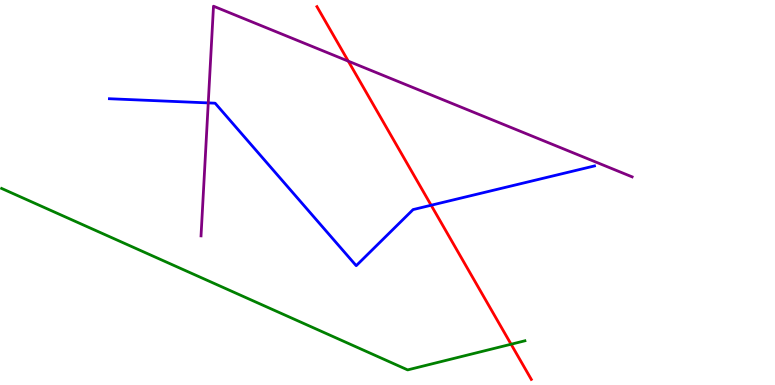[{'lines': ['blue', 'red'], 'intersections': [{'x': 5.56, 'y': 4.67}]}, {'lines': ['green', 'red'], 'intersections': [{'x': 6.59, 'y': 1.06}]}, {'lines': ['purple', 'red'], 'intersections': [{'x': 4.49, 'y': 8.41}]}, {'lines': ['blue', 'green'], 'intersections': []}, {'lines': ['blue', 'purple'], 'intersections': [{'x': 2.69, 'y': 7.33}]}, {'lines': ['green', 'purple'], 'intersections': []}]